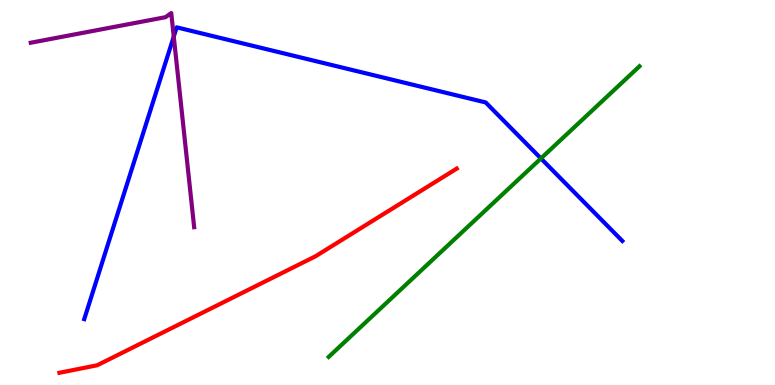[{'lines': ['blue', 'red'], 'intersections': []}, {'lines': ['green', 'red'], 'intersections': []}, {'lines': ['purple', 'red'], 'intersections': []}, {'lines': ['blue', 'green'], 'intersections': [{'x': 6.98, 'y': 5.88}]}, {'lines': ['blue', 'purple'], 'intersections': [{'x': 2.24, 'y': 9.05}]}, {'lines': ['green', 'purple'], 'intersections': []}]